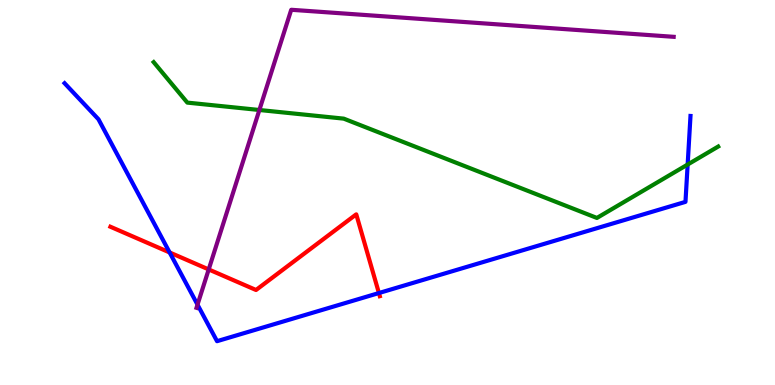[{'lines': ['blue', 'red'], 'intersections': [{'x': 2.19, 'y': 3.44}, {'x': 4.89, 'y': 2.39}]}, {'lines': ['green', 'red'], 'intersections': []}, {'lines': ['purple', 'red'], 'intersections': [{'x': 2.69, 'y': 3.0}]}, {'lines': ['blue', 'green'], 'intersections': [{'x': 8.87, 'y': 5.73}]}, {'lines': ['blue', 'purple'], 'intersections': [{'x': 2.55, 'y': 2.09}]}, {'lines': ['green', 'purple'], 'intersections': [{'x': 3.35, 'y': 7.14}]}]